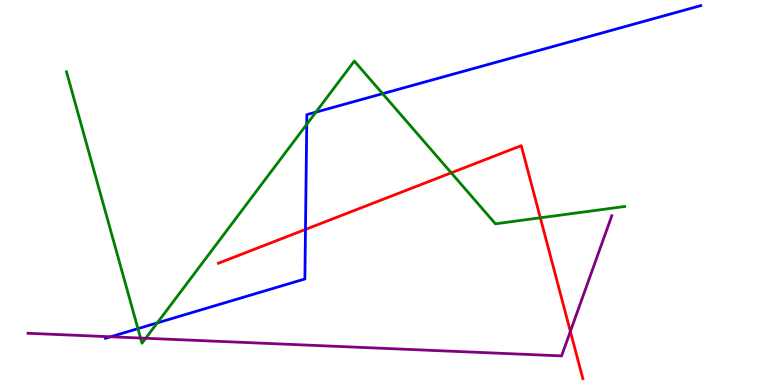[{'lines': ['blue', 'red'], 'intersections': [{'x': 3.94, 'y': 4.04}]}, {'lines': ['green', 'red'], 'intersections': [{'x': 5.82, 'y': 5.51}, {'x': 6.97, 'y': 4.34}]}, {'lines': ['purple', 'red'], 'intersections': [{'x': 7.36, 'y': 1.39}]}, {'lines': ['blue', 'green'], 'intersections': [{'x': 1.78, 'y': 1.46}, {'x': 2.03, 'y': 1.61}, {'x': 3.96, 'y': 6.77}, {'x': 4.08, 'y': 7.09}, {'x': 4.94, 'y': 7.57}]}, {'lines': ['blue', 'purple'], 'intersections': [{'x': 1.43, 'y': 1.25}]}, {'lines': ['green', 'purple'], 'intersections': [{'x': 1.81, 'y': 1.22}, {'x': 1.88, 'y': 1.21}]}]